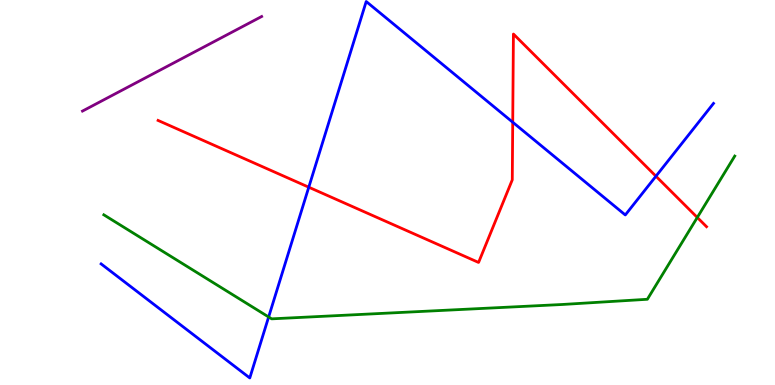[{'lines': ['blue', 'red'], 'intersections': [{'x': 3.98, 'y': 5.14}, {'x': 6.62, 'y': 6.83}, {'x': 8.46, 'y': 5.42}]}, {'lines': ['green', 'red'], 'intersections': [{'x': 9.0, 'y': 4.35}]}, {'lines': ['purple', 'red'], 'intersections': []}, {'lines': ['blue', 'green'], 'intersections': [{'x': 3.47, 'y': 1.77}]}, {'lines': ['blue', 'purple'], 'intersections': []}, {'lines': ['green', 'purple'], 'intersections': []}]